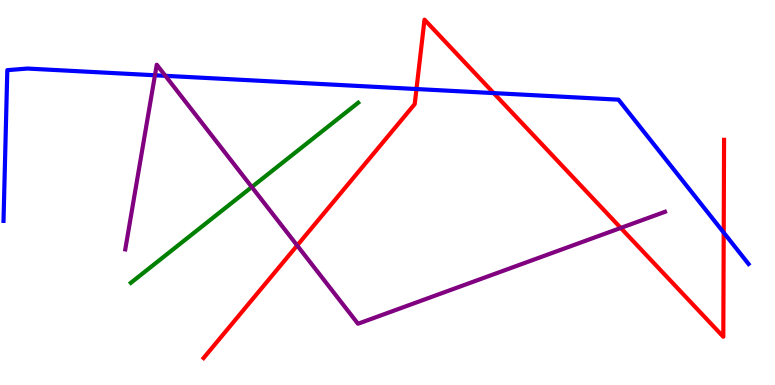[{'lines': ['blue', 'red'], 'intersections': [{'x': 5.37, 'y': 7.69}, {'x': 6.37, 'y': 7.58}, {'x': 9.34, 'y': 3.96}]}, {'lines': ['green', 'red'], 'intersections': []}, {'lines': ['purple', 'red'], 'intersections': [{'x': 3.83, 'y': 3.62}, {'x': 8.01, 'y': 4.08}]}, {'lines': ['blue', 'green'], 'intersections': []}, {'lines': ['blue', 'purple'], 'intersections': [{'x': 2.0, 'y': 8.05}, {'x': 2.13, 'y': 8.03}]}, {'lines': ['green', 'purple'], 'intersections': [{'x': 3.25, 'y': 5.14}]}]